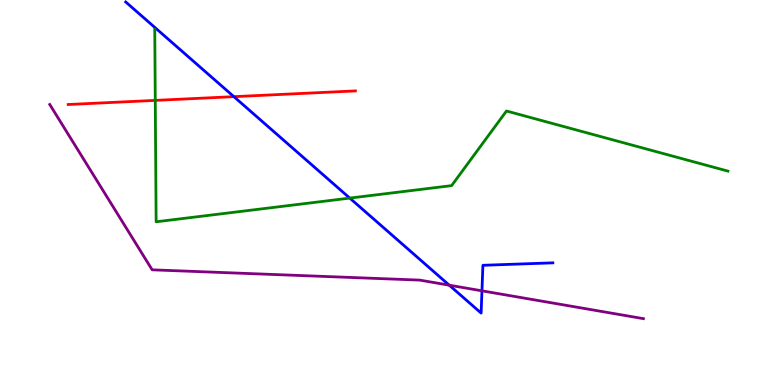[{'lines': ['blue', 'red'], 'intersections': [{'x': 3.02, 'y': 7.49}]}, {'lines': ['green', 'red'], 'intersections': [{'x': 2.0, 'y': 7.39}]}, {'lines': ['purple', 'red'], 'intersections': []}, {'lines': ['blue', 'green'], 'intersections': [{'x': 4.51, 'y': 4.85}]}, {'lines': ['blue', 'purple'], 'intersections': [{'x': 5.8, 'y': 2.59}, {'x': 6.22, 'y': 2.45}]}, {'lines': ['green', 'purple'], 'intersections': []}]